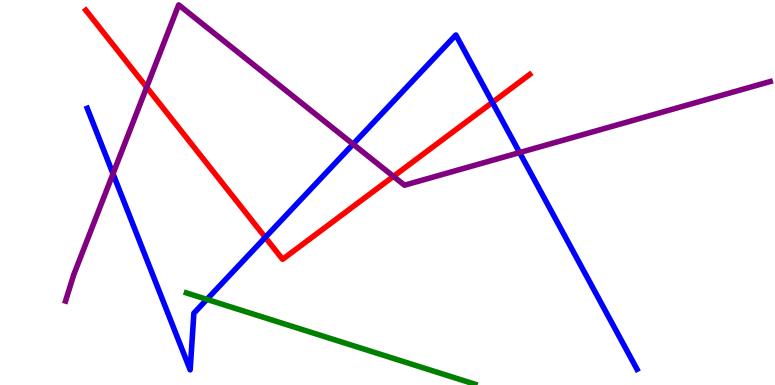[{'lines': ['blue', 'red'], 'intersections': [{'x': 3.42, 'y': 3.83}, {'x': 6.35, 'y': 7.34}]}, {'lines': ['green', 'red'], 'intersections': []}, {'lines': ['purple', 'red'], 'intersections': [{'x': 1.89, 'y': 7.73}, {'x': 5.08, 'y': 5.42}]}, {'lines': ['blue', 'green'], 'intersections': [{'x': 2.67, 'y': 2.22}]}, {'lines': ['blue', 'purple'], 'intersections': [{'x': 1.46, 'y': 5.49}, {'x': 4.56, 'y': 6.26}, {'x': 6.7, 'y': 6.04}]}, {'lines': ['green', 'purple'], 'intersections': []}]